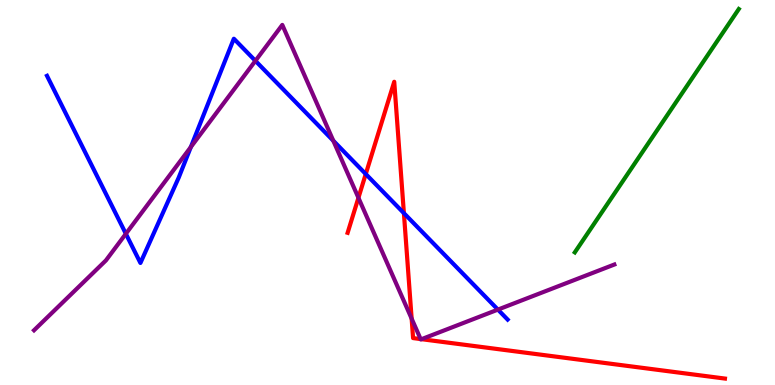[{'lines': ['blue', 'red'], 'intersections': [{'x': 4.72, 'y': 5.48}, {'x': 5.21, 'y': 4.46}]}, {'lines': ['green', 'red'], 'intersections': []}, {'lines': ['purple', 'red'], 'intersections': [{'x': 4.62, 'y': 4.86}, {'x': 5.31, 'y': 1.72}, {'x': 5.43, 'y': 1.19}, {'x': 5.44, 'y': 1.19}]}, {'lines': ['blue', 'green'], 'intersections': []}, {'lines': ['blue', 'purple'], 'intersections': [{'x': 1.62, 'y': 3.93}, {'x': 2.46, 'y': 6.18}, {'x': 3.3, 'y': 8.42}, {'x': 4.3, 'y': 6.34}, {'x': 6.42, 'y': 1.96}]}, {'lines': ['green', 'purple'], 'intersections': []}]